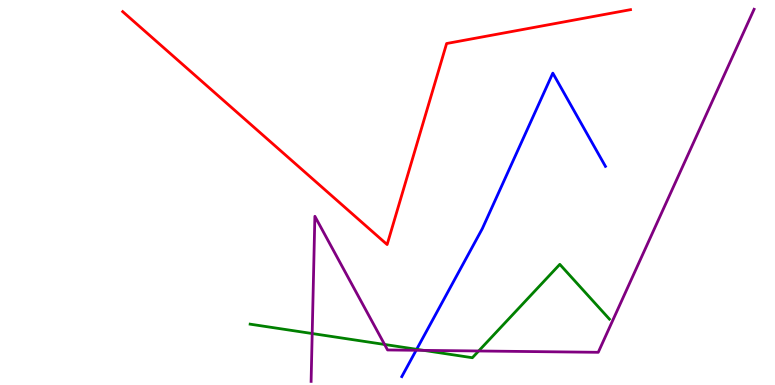[{'lines': ['blue', 'red'], 'intersections': []}, {'lines': ['green', 'red'], 'intersections': []}, {'lines': ['purple', 'red'], 'intersections': []}, {'lines': ['blue', 'green'], 'intersections': [{'x': 5.38, 'y': 0.927}]}, {'lines': ['blue', 'purple'], 'intersections': [{'x': 5.37, 'y': 0.902}]}, {'lines': ['green', 'purple'], 'intersections': [{'x': 4.03, 'y': 1.34}, {'x': 4.96, 'y': 1.05}, {'x': 5.47, 'y': 0.899}, {'x': 6.18, 'y': 0.884}]}]